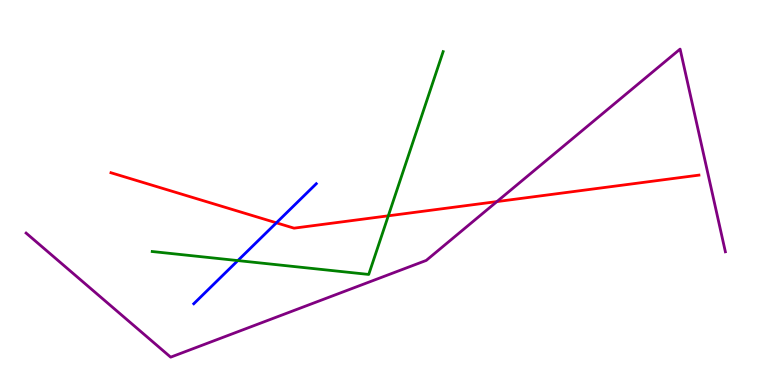[{'lines': ['blue', 'red'], 'intersections': [{'x': 3.57, 'y': 4.21}]}, {'lines': ['green', 'red'], 'intersections': [{'x': 5.01, 'y': 4.39}]}, {'lines': ['purple', 'red'], 'intersections': [{'x': 6.41, 'y': 4.76}]}, {'lines': ['blue', 'green'], 'intersections': [{'x': 3.07, 'y': 3.23}]}, {'lines': ['blue', 'purple'], 'intersections': []}, {'lines': ['green', 'purple'], 'intersections': []}]